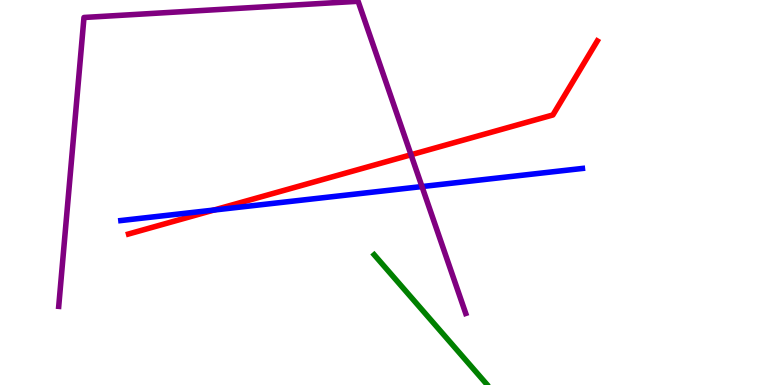[{'lines': ['blue', 'red'], 'intersections': [{'x': 2.76, 'y': 4.54}]}, {'lines': ['green', 'red'], 'intersections': []}, {'lines': ['purple', 'red'], 'intersections': [{'x': 5.3, 'y': 5.98}]}, {'lines': ['blue', 'green'], 'intersections': []}, {'lines': ['blue', 'purple'], 'intersections': [{'x': 5.44, 'y': 5.15}]}, {'lines': ['green', 'purple'], 'intersections': []}]